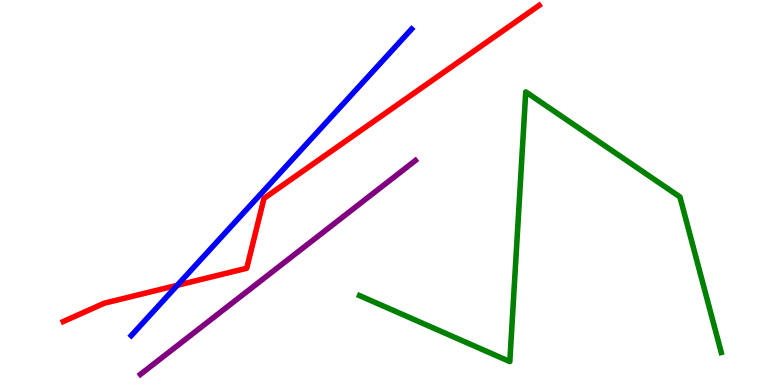[{'lines': ['blue', 'red'], 'intersections': [{'x': 2.29, 'y': 2.59}]}, {'lines': ['green', 'red'], 'intersections': []}, {'lines': ['purple', 'red'], 'intersections': []}, {'lines': ['blue', 'green'], 'intersections': []}, {'lines': ['blue', 'purple'], 'intersections': []}, {'lines': ['green', 'purple'], 'intersections': []}]